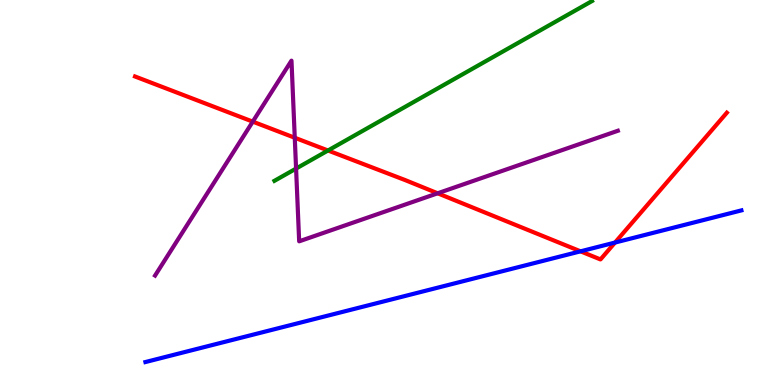[{'lines': ['blue', 'red'], 'intersections': [{'x': 7.49, 'y': 3.47}, {'x': 7.94, 'y': 3.7}]}, {'lines': ['green', 'red'], 'intersections': [{'x': 4.23, 'y': 6.09}]}, {'lines': ['purple', 'red'], 'intersections': [{'x': 3.26, 'y': 6.84}, {'x': 3.8, 'y': 6.42}, {'x': 5.65, 'y': 4.98}]}, {'lines': ['blue', 'green'], 'intersections': []}, {'lines': ['blue', 'purple'], 'intersections': []}, {'lines': ['green', 'purple'], 'intersections': [{'x': 3.82, 'y': 5.62}]}]